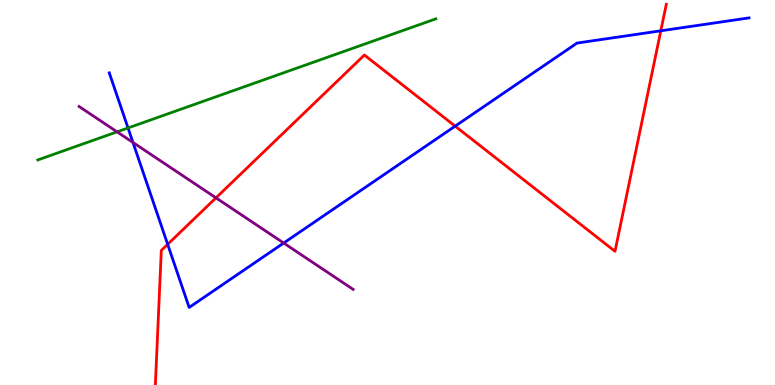[{'lines': ['blue', 'red'], 'intersections': [{'x': 2.16, 'y': 3.65}, {'x': 5.87, 'y': 6.72}, {'x': 8.53, 'y': 9.2}]}, {'lines': ['green', 'red'], 'intersections': []}, {'lines': ['purple', 'red'], 'intersections': [{'x': 2.79, 'y': 4.86}]}, {'lines': ['blue', 'green'], 'intersections': [{'x': 1.65, 'y': 6.68}]}, {'lines': ['blue', 'purple'], 'intersections': [{'x': 1.72, 'y': 6.3}, {'x': 3.66, 'y': 3.69}]}, {'lines': ['green', 'purple'], 'intersections': [{'x': 1.51, 'y': 6.58}]}]